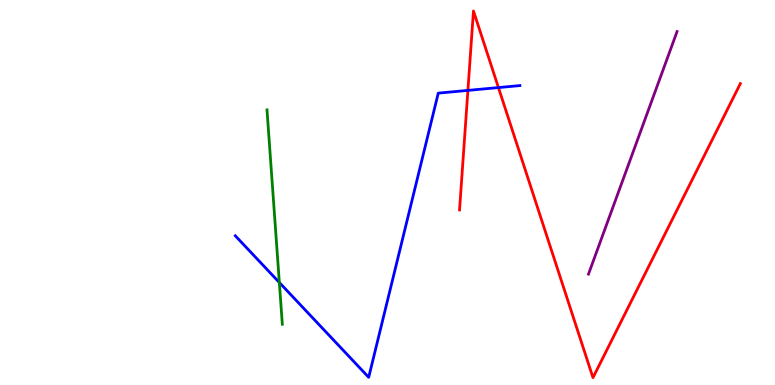[{'lines': ['blue', 'red'], 'intersections': [{'x': 6.04, 'y': 7.65}, {'x': 6.43, 'y': 7.73}]}, {'lines': ['green', 'red'], 'intersections': []}, {'lines': ['purple', 'red'], 'intersections': []}, {'lines': ['blue', 'green'], 'intersections': [{'x': 3.6, 'y': 2.66}]}, {'lines': ['blue', 'purple'], 'intersections': []}, {'lines': ['green', 'purple'], 'intersections': []}]